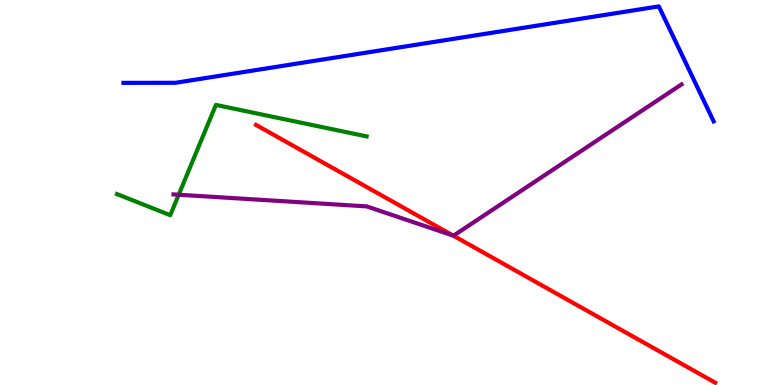[{'lines': ['blue', 'red'], 'intersections': []}, {'lines': ['green', 'red'], 'intersections': []}, {'lines': ['purple', 'red'], 'intersections': [{'x': 5.85, 'y': 3.88}]}, {'lines': ['blue', 'green'], 'intersections': []}, {'lines': ['blue', 'purple'], 'intersections': []}, {'lines': ['green', 'purple'], 'intersections': [{'x': 2.31, 'y': 4.94}]}]